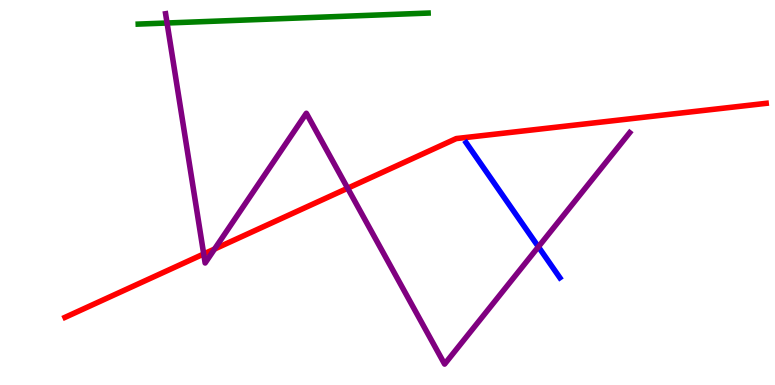[{'lines': ['blue', 'red'], 'intersections': []}, {'lines': ['green', 'red'], 'intersections': []}, {'lines': ['purple', 'red'], 'intersections': [{'x': 2.63, 'y': 3.4}, {'x': 2.77, 'y': 3.53}, {'x': 4.49, 'y': 5.11}]}, {'lines': ['blue', 'green'], 'intersections': []}, {'lines': ['blue', 'purple'], 'intersections': [{'x': 6.95, 'y': 3.59}]}, {'lines': ['green', 'purple'], 'intersections': [{'x': 2.16, 'y': 9.4}]}]